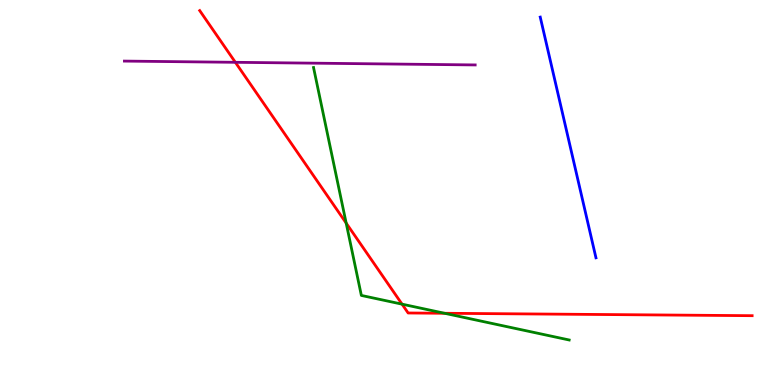[{'lines': ['blue', 'red'], 'intersections': []}, {'lines': ['green', 'red'], 'intersections': [{'x': 4.47, 'y': 4.21}, {'x': 5.19, 'y': 2.1}, {'x': 5.74, 'y': 1.86}]}, {'lines': ['purple', 'red'], 'intersections': [{'x': 3.04, 'y': 8.38}]}, {'lines': ['blue', 'green'], 'intersections': []}, {'lines': ['blue', 'purple'], 'intersections': []}, {'lines': ['green', 'purple'], 'intersections': []}]